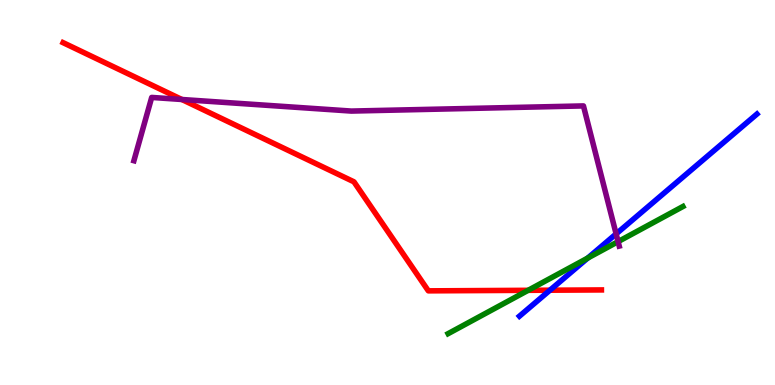[{'lines': ['blue', 'red'], 'intersections': [{'x': 7.1, 'y': 2.46}]}, {'lines': ['green', 'red'], 'intersections': [{'x': 6.81, 'y': 2.46}]}, {'lines': ['purple', 'red'], 'intersections': [{'x': 2.35, 'y': 7.42}]}, {'lines': ['blue', 'green'], 'intersections': [{'x': 7.58, 'y': 3.3}]}, {'lines': ['blue', 'purple'], 'intersections': [{'x': 7.95, 'y': 3.92}]}, {'lines': ['green', 'purple'], 'intersections': [{'x': 7.98, 'y': 3.72}]}]